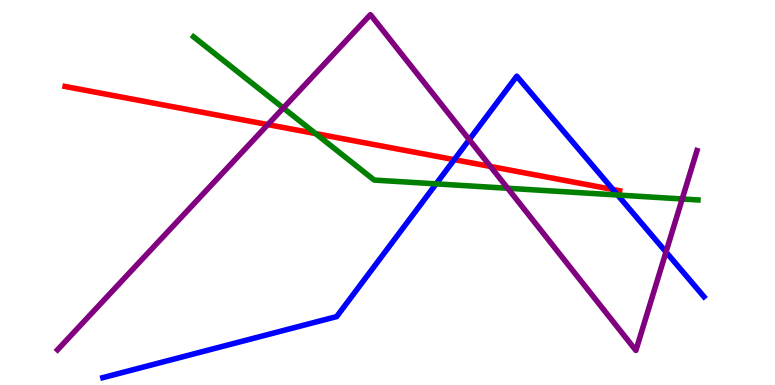[{'lines': ['blue', 'red'], 'intersections': [{'x': 5.86, 'y': 5.85}, {'x': 7.91, 'y': 5.08}]}, {'lines': ['green', 'red'], 'intersections': [{'x': 4.07, 'y': 6.53}]}, {'lines': ['purple', 'red'], 'intersections': [{'x': 3.46, 'y': 6.76}, {'x': 6.33, 'y': 5.68}]}, {'lines': ['blue', 'green'], 'intersections': [{'x': 5.63, 'y': 5.22}, {'x': 7.97, 'y': 4.93}]}, {'lines': ['blue', 'purple'], 'intersections': [{'x': 6.05, 'y': 6.37}, {'x': 8.59, 'y': 3.46}]}, {'lines': ['green', 'purple'], 'intersections': [{'x': 3.66, 'y': 7.2}, {'x': 6.55, 'y': 5.11}, {'x': 8.8, 'y': 4.83}]}]